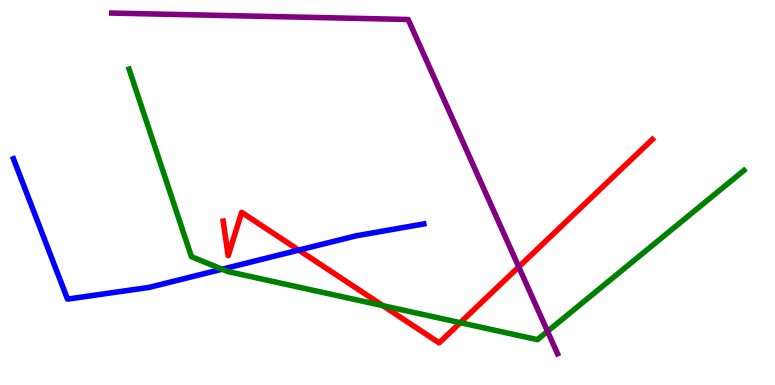[{'lines': ['blue', 'red'], 'intersections': [{'x': 3.86, 'y': 3.5}]}, {'lines': ['green', 'red'], 'intersections': [{'x': 4.94, 'y': 2.06}, {'x': 5.94, 'y': 1.62}]}, {'lines': ['purple', 'red'], 'intersections': [{'x': 6.69, 'y': 3.07}]}, {'lines': ['blue', 'green'], 'intersections': [{'x': 2.87, 'y': 3.01}]}, {'lines': ['blue', 'purple'], 'intersections': []}, {'lines': ['green', 'purple'], 'intersections': [{'x': 7.06, 'y': 1.39}]}]